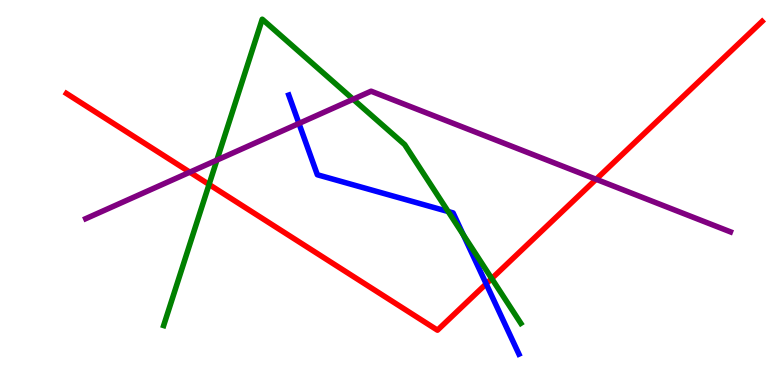[{'lines': ['blue', 'red'], 'intersections': [{'x': 6.27, 'y': 2.63}]}, {'lines': ['green', 'red'], 'intersections': [{'x': 2.7, 'y': 5.21}, {'x': 6.34, 'y': 2.76}]}, {'lines': ['purple', 'red'], 'intersections': [{'x': 2.45, 'y': 5.53}, {'x': 7.69, 'y': 5.34}]}, {'lines': ['blue', 'green'], 'intersections': [{'x': 5.78, 'y': 4.51}, {'x': 5.98, 'y': 3.9}]}, {'lines': ['blue', 'purple'], 'intersections': [{'x': 3.86, 'y': 6.79}]}, {'lines': ['green', 'purple'], 'intersections': [{'x': 2.8, 'y': 5.84}, {'x': 4.56, 'y': 7.42}]}]